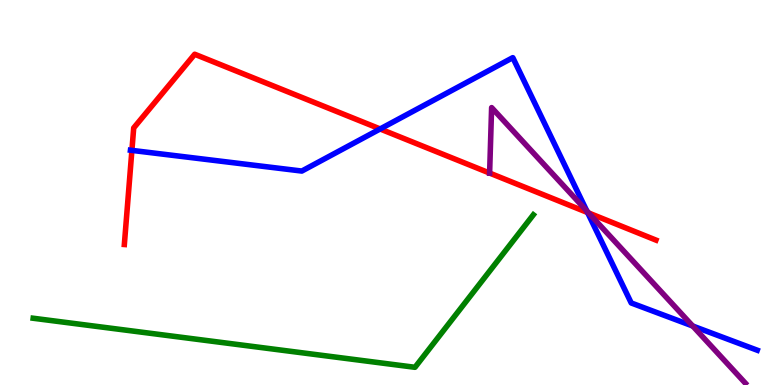[{'lines': ['blue', 'red'], 'intersections': [{'x': 1.7, 'y': 6.09}, {'x': 4.9, 'y': 6.65}, {'x': 7.58, 'y': 4.48}]}, {'lines': ['green', 'red'], 'intersections': []}, {'lines': ['purple', 'red'], 'intersections': [{'x': 6.32, 'y': 5.5}, {'x': 7.6, 'y': 4.47}]}, {'lines': ['blue', 'green'], 'intersections': []}, {'lines': ['blue', 'purple'], 'intersections': [{'x': 7.57, 'y': 4.52}, {'x': 8.94, 'y': 1.53}]}, {'lines': ['green', 'purple'], 'intersections': []}]